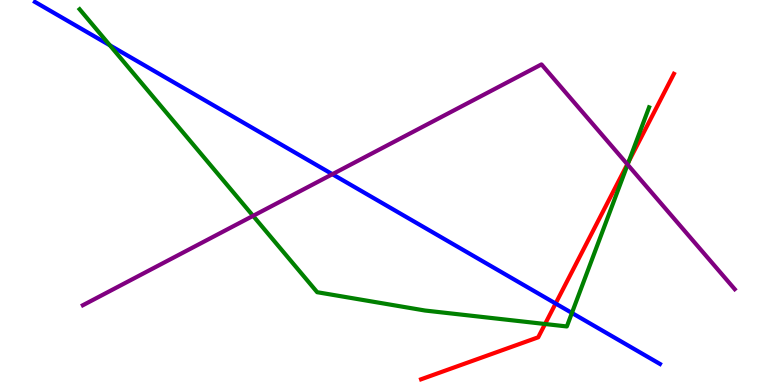[{'lines': ['blue', 'red'], 'intersections': [{'x': 7.17, 'y': 2.12}]}, {'lines': ['green', 'red'], 'intersections': [{'x': 7.03, 'y': 1.58}, {'x': 8.11, 'y': 5.81}]}, {'lines': ['purple', 'red'], 'intersections': [{'x': 8.09, 'y': 5.73}]}, {'lines': ['blue', 'green'], 'intersections': [{'x': 1.42, 'y': 8.82}, {'x': 7.38, 'y': 1.87}]}, {'lines': ['blue', 'purple'], 'intersections': [{'x': 4.29, 'y': 5.48}]}, {'lines': ['green', 'purple'], 'intersections': [{'x': 3.27, 'y': 4.39}, {'x': 8.1, 'y': 5.73}]}]